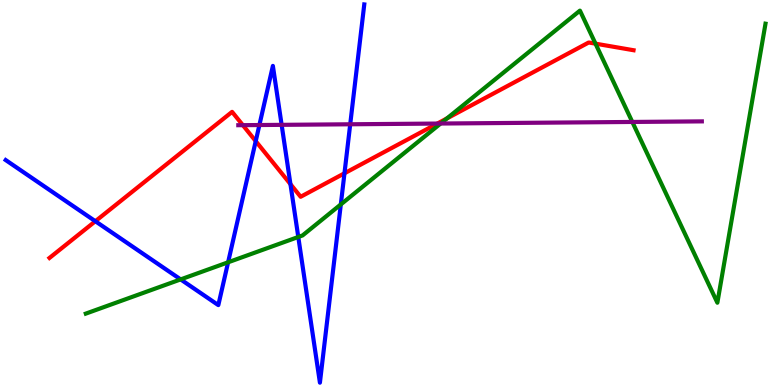[{'lines': ['blue', 'red'], 'intersections': [{'x': 1.23, 'y': 4.25}, {'x': 3.3, 'y': 6.33}, {'x': 3.75, 'y': 5.22}, {'x': 4.44, 'y': 5.5}]}, {'lines': ['green', 'red'], 'intersections': [{'x': 5.77, 'y': 6.92}, {'x': 7.68, 'y': 8.87}]}, {'lines': ['purple', 'red'], 'intersections': [{'x': 3.13, 'y': 6.75}, {'x': 5.64, 'y': 6.79}]}, {'lines': ['blue', 'green'], 'intersections': [{'x': 2.33, 'y': 2.74}, {'x': 2.94, 'y': 3.19}, {'x': 3.85, 'y': 3.84}, {'x': 4.4, 'y': 4.69}]}, {'lines': ['blue', 'purple'], 'intersections': [{'x': 3.35, 'y': 6.75}, {'x': 3.63, 'y': 6.76}, {'x': 4.52, 'y': 6.77}]}, {'lines': ['green', 'purple'], 'intersections': [{'x': 5.69, 'y': 6.79}, {'x': 8.16, 'y': 6.83}]}]